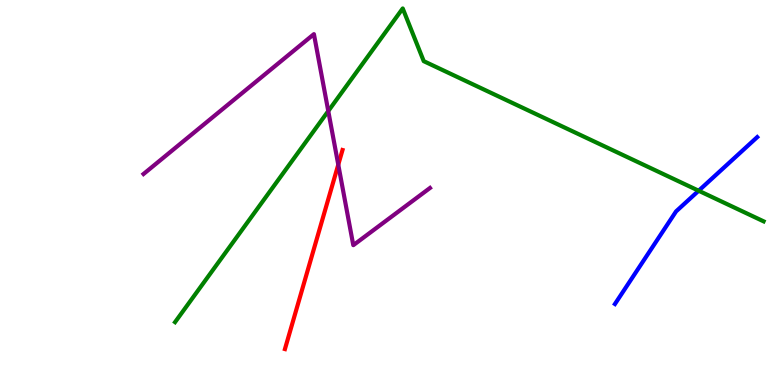[{'lines': ['blue', 'red'], 'intersections': []}, {'lines': ['green', 'red'], 'intersections': []}, {'lines': ['purple', 'red'], 'intersections': [{'x': 4.36, 'y': 5.72}]}, {'lines': ['blue', 'green'], 'intersections': [{'x': 9.01, 'y': 5.05}]}, {'lines': ['blue', 'purple'], 'intersections': []}, {'lines': ['green', 'purple'], 'intersections': [{'x': 4.24, 'y': 7.12}]}]